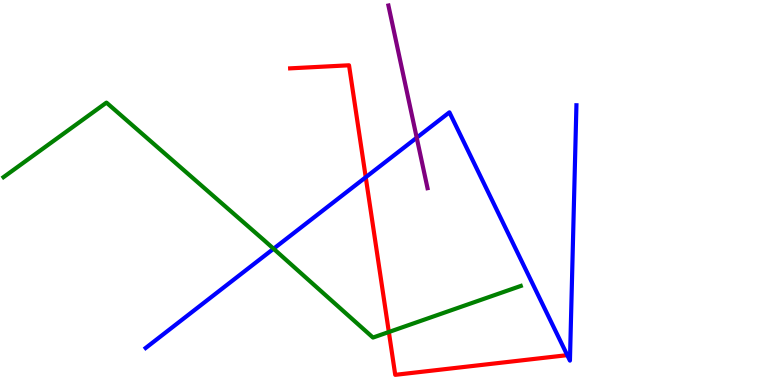[{'lines': ['blue', 'red'], 'intersections': [{'x': 4.72, 'y': 5.4}]}, {'lines': ['green', 'red'], 'intersections': [{'x': 5.02, 'y': 1.38}]}, {'lines': ['purple', 'red'], 'intersections': []}, {'lines': ['blue', 'green'], 'intersections': [{'x': 3.53, 'y': 3.54}]}, {'lines': ['blue', 'purple'], 'intersections': [{'x': 5.38, 'y': 6.42}]}, {'lines': ['green', 'purple'], 'intersections': []}]